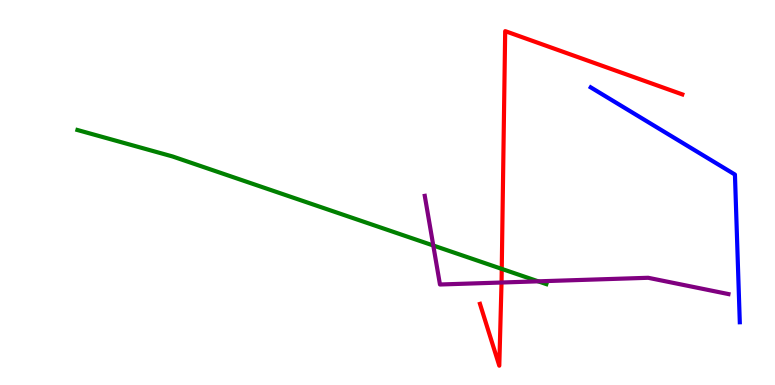[{'lines': ['blue', 'red'], 'intersections': []}, {'lines': ['green', 'red'], 'intersections': [{'x': 6.47, 'y': 3.02}]}, {'lines': ['purple', 'red'], 'intersections': [{'x': 6.47, 'y': 2.66}]}, {'lines': ['blue', 'green'], 'intersections': []}, {'lines': ['blue', 'purple'], 'intersections': []}, {'lines': ['green', 'purple'], 'intersections': [{'x': 5.59, 'y': 3.62}, {'x': 6.94, 'y': 2.69}]}]